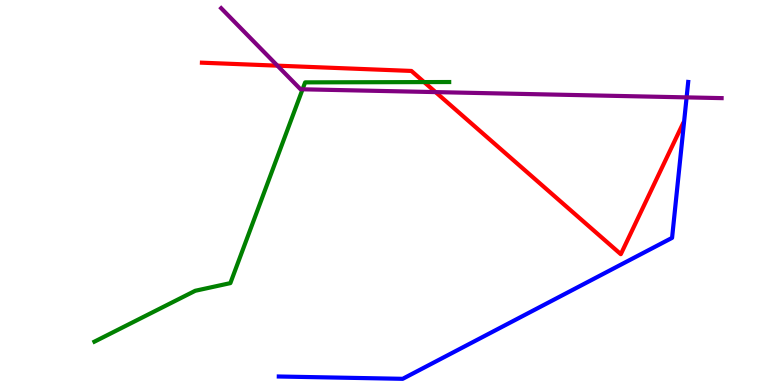[{'lines': ['blue', 'red'], 'intersections': []}, {'lines': ['green', 'red'], 'intersections': [{'x': 5.47, 'y': 7.87}]}, {'lines': ['purple', 'red'], 'intersections': [{'x': 3.58, 'y': 8.29}, {'x': 5.62, 'y': 7.61}]}, {'lines': ['blue', 'green'], 'intersections': []}, {'lines': ['blue', 'purple'], 'intersections': [{'x': 8.86, 'y': 7.47}]}, {'lines': ['green', 'purple'], 'intersections': [{'x': 3.9, 'y': 7.68}]}]